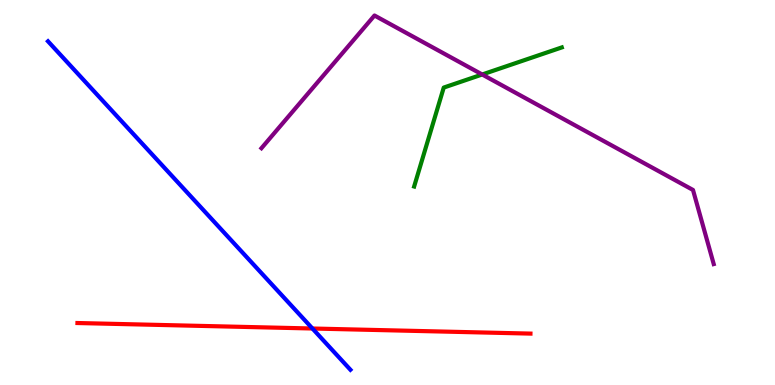[{'lines': ['blue', 'red'], 'intersections': [{'x': 4.03, 'y': 1.47}]}, {'lines': ['green', 'red'], 'intersections': []}, {'lines': ['purple', 'red'], 'intersections': []}, {'lines': ['blue', 'green'], 'intersections': []}, {'lines': ['blue', 'purple'], 'intersections': []}, {'lines': ['green', 'purple'], 'intersections': [{'x': 6.22, 'y': 8.07}]}]